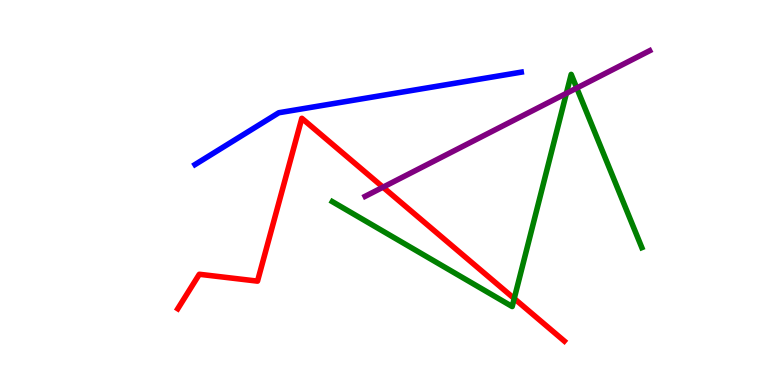[{'lines': ['blue', 'red'], 'intersections': []}, {'lines': ['green', 'red'], 'intersections': [{'x': 6.64, 'y': 2.25}]}, {'lines': ['purple', 'red'], 'intersections': [{'x': 4.94, 'y': 5.14}]}, {'lines': ['blue', 'green'], 'intersections': []}, {'lines': ['blue', 'purple'], 'intersections': []}, {'lines': ['green', 'purple'], 'intersections': [{'x': 7.31, 'y': 7.58}, {'x': 7.44, 'y': 7.71}]}]